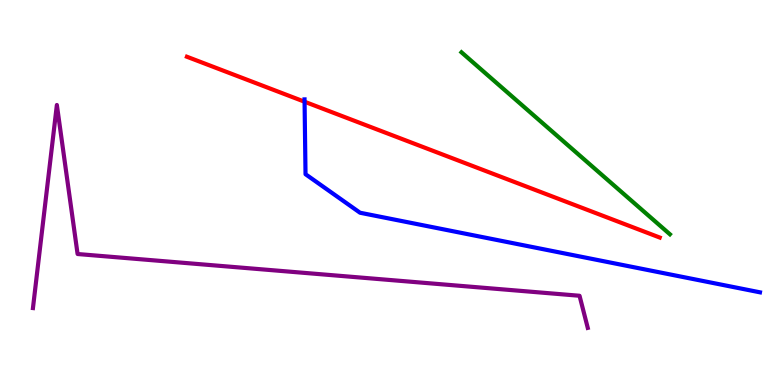[{'lines': ['blue', 'red'], 'intersections': [{'x': 3.93, 'y': 7.36}]}, {'lines': ['green', 'red'], 'intersections': []}, {'lines': ['purple', 'red'], 'intersections': []}, {'lines': ['blue', 'green'], 'intersections': []}, {'lines': ['blue', 'purple'], 'intersections': []}, {'lines': ['green', 'purple'], 'intersections': []}]